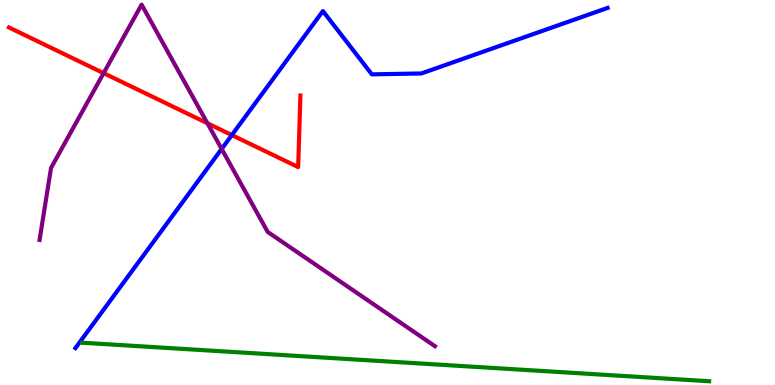[{'lines': ['blue', 'red'], 'intersections': [{'x': 2.99, 'y': 6.49}]}, {'lines': ['green', 'red'], 'intersections': []}, {'lines': ['purple', 'red'], 'intersections': [{'x': 1.34, 'y': 8.1}, {'x': 2.68, 'y': 6.8}]}, {'lines': ['blue', 'green'], 'intersections': []}, {'lines': ['blue', 'purple'], 'intersections': [{'x': 2.86, 'y': 6.13}]}, {'lines': ['green', 'purple'], 'intersections': []}]